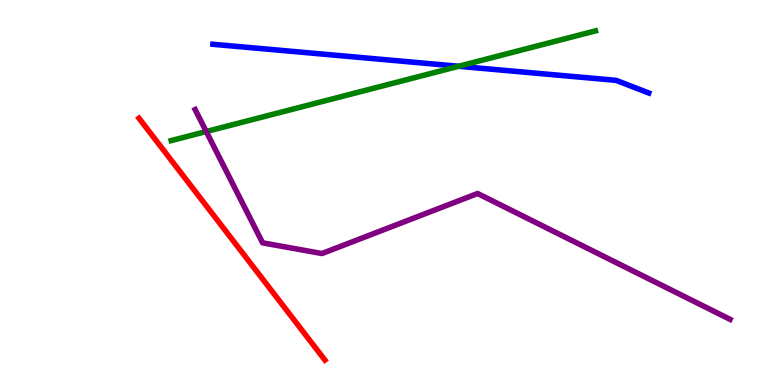[{'lines': ['blue', 'red'], 'intersections': []}, {'lines': ['green', 'red'], 'intersections': []}, {'lines': ['purple', 'red'], 'intersections': []}, {'lines': ['blue', 'green'], 'intersections': [{'x': 5.92, 'y': 8.28}]}, {'lines': ['blue', 'purple'], 'intersections': []}, {'lines': ['green', 'purple'], 'intersections': [{'x': 2.66, 'y': 6.58}]}]